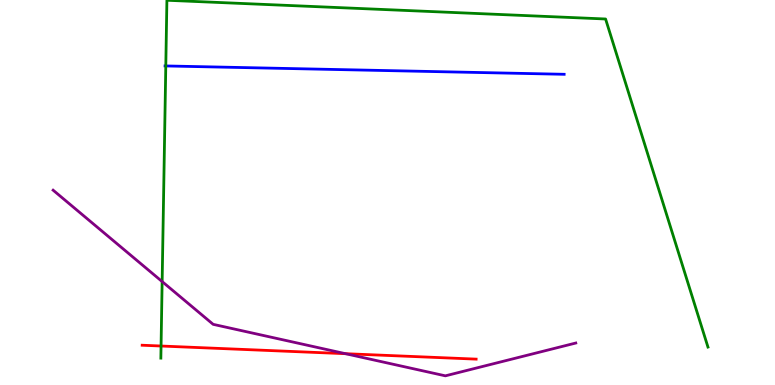[{'lines': ['blue', 'red'], 'intersections': []}, {'lines': ['green', 'red'], 'intersections': [{'x': 2.08, 'y': 1.01}]}, {'lines': ['purple', 'red'], 'intersections': [{'x': 4.46, 'y': 0.813}]}, {'lines': ['blue', 'green'], 'intersections': [{'x': 2.14, 'y': 8.29}]}, {'lines': ['blue', 'purple'], 'intersections': []}, {'lines': ['green', 'purple'], 'intersections': [{'x': 2.09, 'y': 2.69}]}]